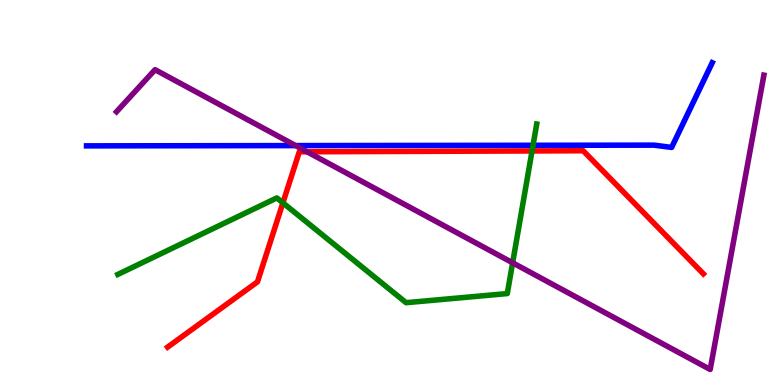[{'lines': ['blue', 'red'], 'intersections': []}, {'lines': ['green', 'red'], 'intersections': [{'x': 3.65, 'y': 4.73}, {'x': 6.87, 'y': 6.08}]}, {'lines': ['purple', 'red'], 'intersections': [{'x': 3.96, 'y': 6.06}]}, {'lines': ['blue', 'green'], 'intersections': [{'x': 6.88, 'y': 6.23}]}, {'lines': ['blue', 'purple'], 'intersections': [{'x': 3.81, 'y': 6.22}]}, {'lines': ['green', 'purple'], 'intersections': [{'x': 6.61, 'y': 3.17}]}]